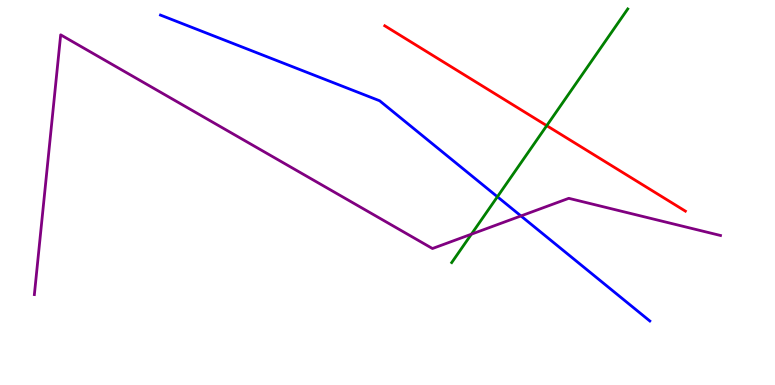[{'lines': ['blue', 'red'], 'intersections': []}, {'lines': ['green', 'red'], 'intersections': [{'x': 7.05, 'y': 6.74}]}, {'lines': ['purple', 'red'], 'intersections': []}, {'lines': ['blue', 'green'], 'intersections': [{'x': 6.42, 'y': 4.89}]}, {'lines': ['blue', 'purple'], 'intersections': [{'x': 6.72, 'y': 4.39}]}, {'lines': ['green', 'purple'], 'intersections': [{'x': 6.08, 'y': 3.92}]}]